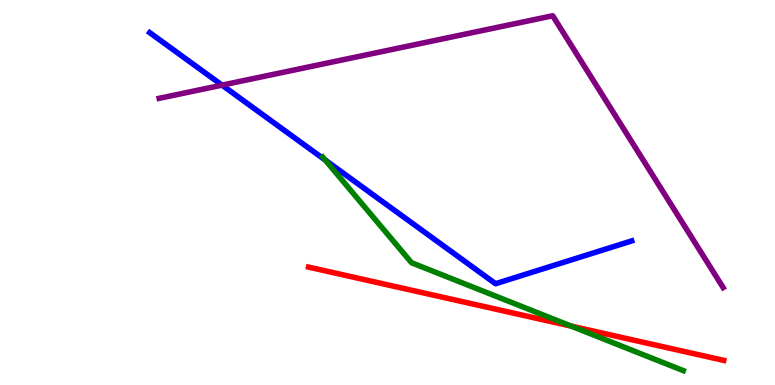[{'lines': ['blue', 'red'], 'intersections': []}, {'lines': ['green', 'red'], 'intersections': [{'x': 7.37, 'y': 1.53}]}, {'lines': ['purple', 'red'], 'intersections': []}, {'lines': ['blue', 'green'], 'intersections': [{'x': 4.2, 'y': 5.84}]}, {'lines': ['blue', 'purple'], 'intersections': [{'x': 2.86, 'y': 7.79}]}, {'lines': ['green', 'purple'], 'intersections': []}]